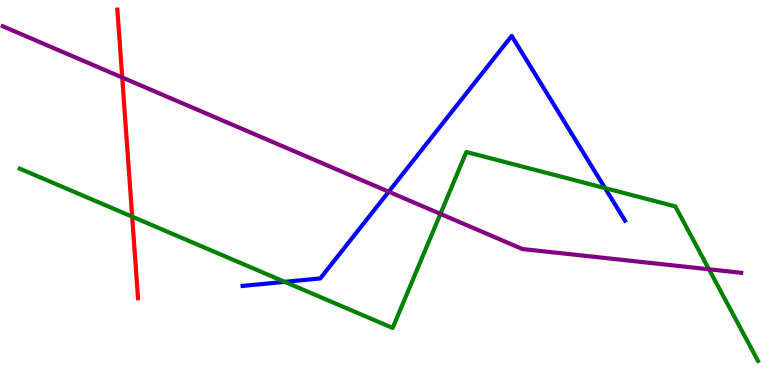[{'lines': ['blue', 'red'], 'intersections': []}, {'lines': ['green', 'red'], 'intersections': [{'x': 1.71, 'y': 4.37}]}, {'lines': ['purple', 'red'], 'intersections': [{'x': 1.58, 'y': 7.99}]}, {'lines': ['blue', 'green'], 'intersections': [{'x': 3.67, 'y': 2.68}, {'x': 7.81, 'y': 5.11}]}, {'lines': ['blue', 'purple'], 'intersections': [{'x': 5.02, 'y': 5.02}]}, {'lines': ['green', 'purple'], 'intersections': [{'x': 5.68, 'y': 4.44}, {'x': 9.15, 'y': 3.01}]}]